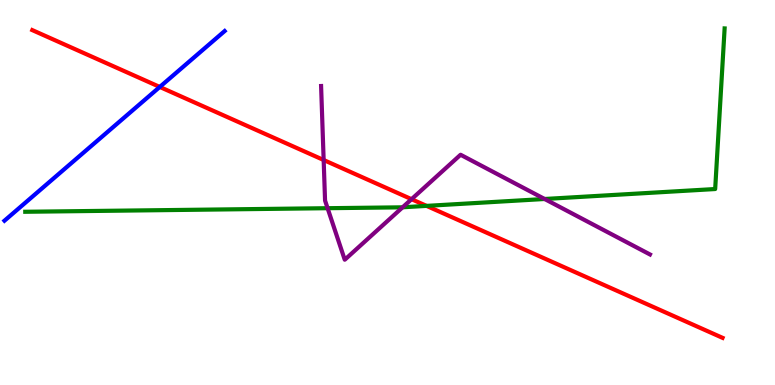[{'lines': ['blue', 'red'], 'intersections': [{'x': 2.06, 'y': 7.74}]}, {'lines': ['green', 'red'], 'intersections': [{'x': 5.5, 'y': 4.65}]}, {'lines': ['purple', 'red'], 'intersections': [{'x': 4.18, 'y': 5.84}, {'x': 5.31, 'y': 4.83}]}, {'lines': ['blue', 'green'], 'intersections': []}, {'lines': ['blue', 'purple'], 'intersections': []}, {'lines': ['green', 'purple'], 'intersections': [{'x': 4.23, 'y': 4.59}, {'x': 5.2, 'y': 4.62}, {'x': 7.03, 'y': 4.83}]}]